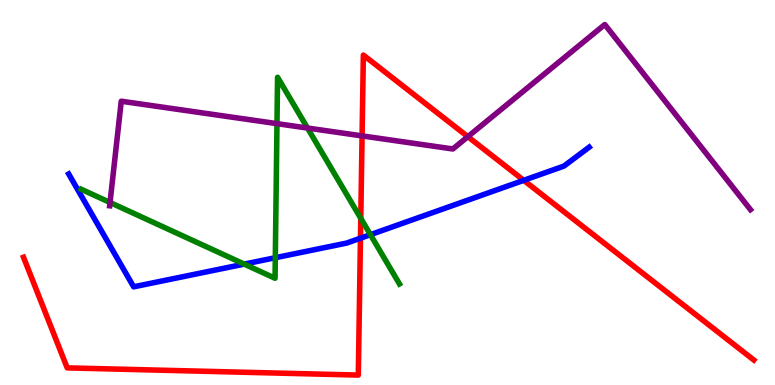[{'lines': ['blue', 'red'], 'intersections': [{'x': 4.65, 'y': 3.81}, {'x': 6.76, 'y': 5.32}]}, {'lines': ['green', 'red'], 'intersections': [{'x': 4.66, 'y': 4.33}]}, {'lines': ['purple', 'red'], 'intersections': [{'x': 4.67, 'y': 6.47}, {'x': 6.04, 'y': 6.45}]}, {'lines': ['blue', 'green'], 'intersections': [{'x': 3.15, 'y': 3.14}, {'x': 3.55, 'y': 3.31}, {'x': 4.78, 'y': 3.9}]}, {'lines': ['blue', 'purple'], 'intersections': []}, {'lines': ['green', 'purple'], 'intersections': [{'x': 1.42, 'y': 4.74}, {'x': 3.57, 'y': 6.79}, {'x': 3.97, 'y': 6.67}]}]